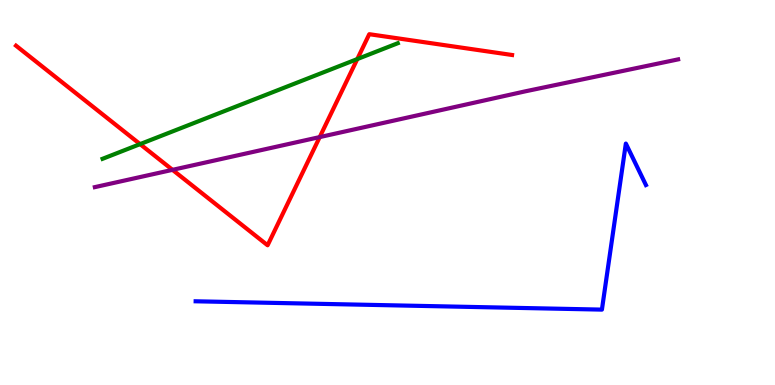[{'lines': ['blue', 'red'], 'intersections': []}, {'lines': ['green', 'red'], 'intersections': [{'x': 1.81, 'y': 6.26}, {'x': 4.61, 'y': 8.47}]}, {'lines': ['purple', 'red'], 'intersections': [{'x': 2.23, 'y': 5.59}, {'x': 4.13, 'y': 6.44}]}, {'lines': ['blue', 'green'], 'intersections': []}, {'lines': ['blue', 'purple'], 'intersections': []}, {'lines': ['green', 'purple'], 'intersections': []}]